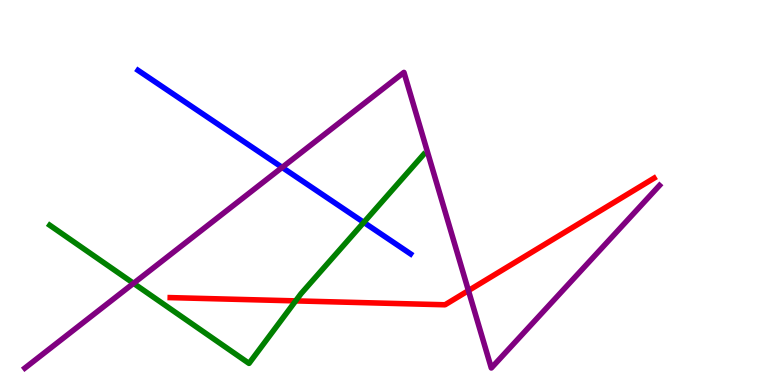[{'lines': ['blue', 'red'], 'intersections': []}, {'lines': ['green', 'red'], 'intersections': [{'x': 3.81, 'y': 2.18}]}, {'lines': ['purple', 'red'], 'intersections': [{'x': 6.04, 'y': 2.45}]}, {'lines': ['blue', 'green'], 'intersections': [{'x': 4.69, 'y': 4.22}]}, {'lines': ['blue', 'purple'], 'intersections': [{'x': 3.64, 'y': 5.65}]}, {'lines': ['green', 'purple'], 'intersections': [{'x': 1.72, 'y': 2.64}]}]